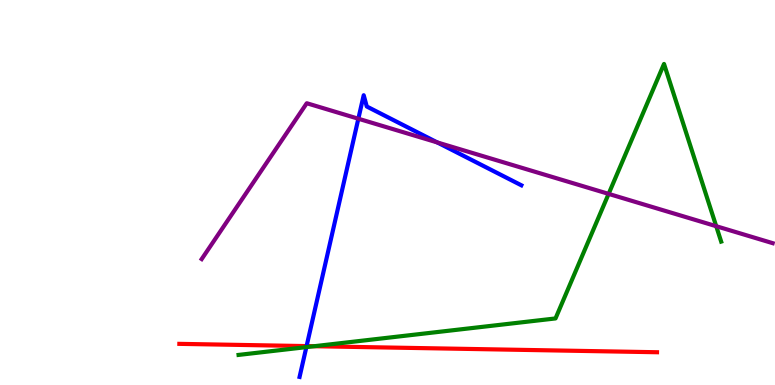[{'lines': ['blue', 'red'], 'intersections': [{'x': 3.96, 'y': 1.01}]}, {'lines': ['green', 'red'], 'intersections': [{'x': 4.05, 'y': 1.01}]}, {'lines': ['purple', 'red'], 'intersections': []}, {'lines': ['blue', 'green'], 'intersections': [{'x': 3.95, 'y': 0.984}]}, {'lines': ['blue', 'purple'], 'intersections': [{'x': 4.62, 'y': 6.92}, {'x': 5.64, 'y': 6.3}]}, {'lines': ['green', 'purple'], 'intersections': [{'x': 7.85, 'y': 4.96}, {'x': 9.24, 'y': 4.12}]}]